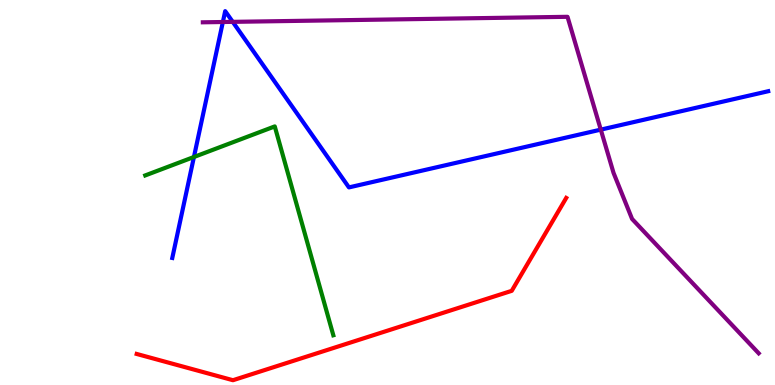[{'lines': ['blue', 'red'], 'intersections': []}, {'lines': ['green', 'red'], 'intersections': []}, {'lines': ['purple', 'red'], 'intersections': []}, {'lines': ['blue', 'green'], 'intersections': [{'x': 2.5, 'y': 5.92}]}, {'lines': ['blue', 'purple'], 'intersections': [{'x': 2.88, 'y': 9.43}, {'x': 3.0, 'y': 9.43}, {'x': 7.75, 'y': 6.63}]}, {'lines': ['green', 'purple'], 'intersections': []}]